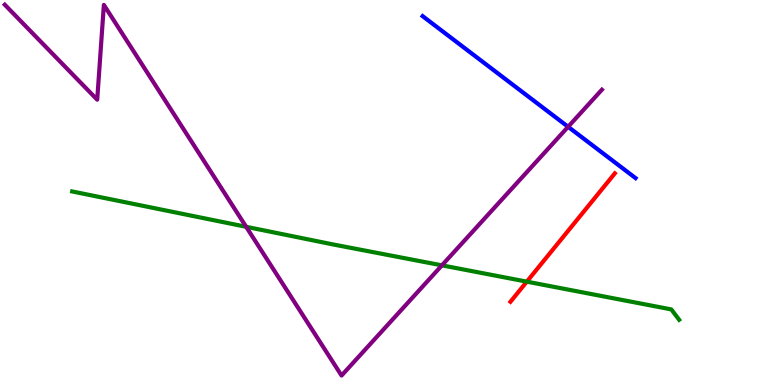[{'lines': ['blue', 'red'], 'intersections': []}, {'lines': ['green', 'red'], 'intersections': [{'x': 6.8, 'y': 2.68}]}, {'lines': ['purple', 'red'], 'intersections': []}, {'lines': ['blue', 'green'], 'intersections': []}, {'lines': ['blue', 'purple'], 'intersections': [{'x': 7.33, 'y': 6.71}]}, {'lines': ['green', 'purple'], 'intersections': [{'x': 3.18, 'y': 4.11}, {'x': 5.7, 'y': 3.11}]}]